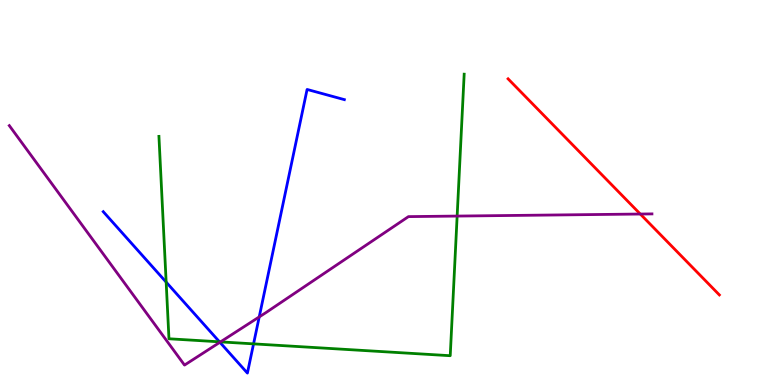[{'lines': ['blue', 'red'], 'intersections': []}, {'lines': ['green', 'red'], 'intersections': []}, {'lines': ['purple', 'red'], 'intersections': [{'x': 8.26, 'y': 4.44}]}, {'lines': ['blue', 'green'], 'intersections': [{'x': 2.14, 'y': 2.67}, {'x': 2.83, 'y': 1.12}, {'x': 3.27, 'y': 1.07}]}, {'lines': ['blue', 'purple'], 'intersections': [{'x': 2.84, 'y': 1.11}, {'x': 3.34, 'y': 1.77}]}, {'lines': ['green', 'purple'], 'intersections': [{'x': 2.85, 'y': 1.12}, {'x': 5.9, 'y': 4.39}]}]